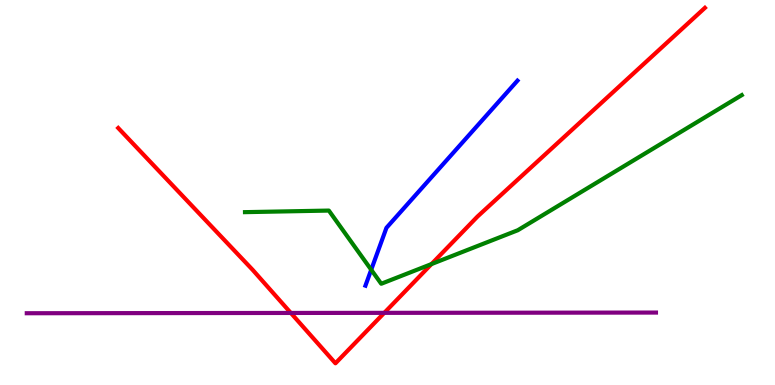[{'lines': ['blue', 'red'], 'intersections': []}, {'lines': ['green', 'red'], 'intersections': [{'x': 5.57, 'y': 3.14}]}, {'lines': ['purple', 'red'], 'intersections': [{'x': 3.75, 'y': 1.87}, {'x': 4.96, 'y': 1.87}]}, {'lines': ['blue', 'green'], 'intersections': [{'x': 4.79, 'y': 2.99}]}, {'lines': ['blue', 'purple'], 'intersections': []}, {'lines': ['green', 'purple'], 'intersections': []}]